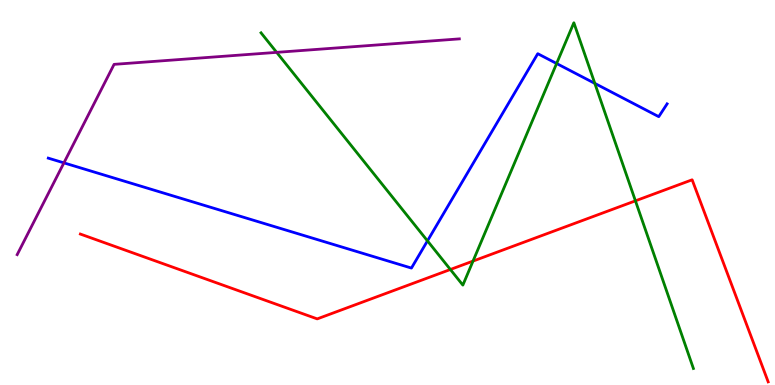[{'lines': ['blue', 'red'], 'intersections': []}, {'lines': ['green', 'red'], 'intersections': [{'x': 5.81, 'y': 3.0}, {'x': 6.1, 'y': 3.22}, {'x': 8.2, 'y': 4.78}]}, {'lines': ['purple', 'red'], 'intersections': []}, {'lines': ['blue', 'green'], 'intersections': [{'x': 5.52, 'y': 3.74}, {'x': 7.18, 'y': 8.35}, {'x': 7.68, 'y': 7.83}]}, {'lines': ['blue', 'purple'], 'intersections': [{'x': 0.825, 'y': 5.77}]}, {'lines': ['green', 'purple'], 'intersections': [{'x': 3.57, 'y': 8.64}]}]